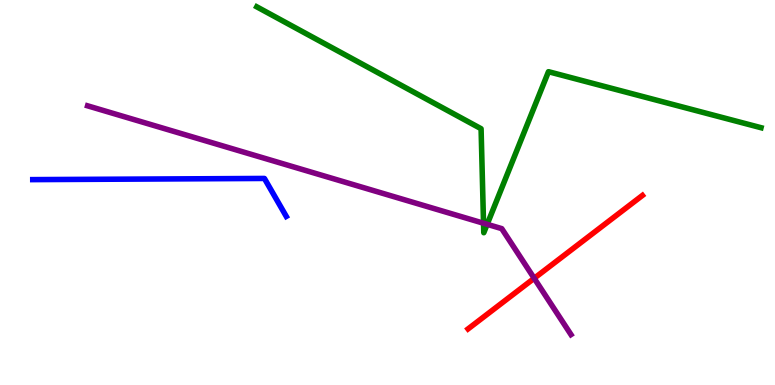[{'lines': ['blue', 'red'], 'intersections': []}, {'lines': ['green', 'red'], 'intersections': []}, {'lines': ['purple', 'red'], 'intersections': [{'x': 6.89, 'y': 2.77}]}, {'lines': ['blue', 'green'], 'intersections': []}, {'lines': ['blue', 'purple'], 'intersections': []}, {'lines': ['green', 'purple'], 'intersections': [{'x': 6.24, 'y': 4.2}, {'x': 6.29, 'y': 4.17}]}]